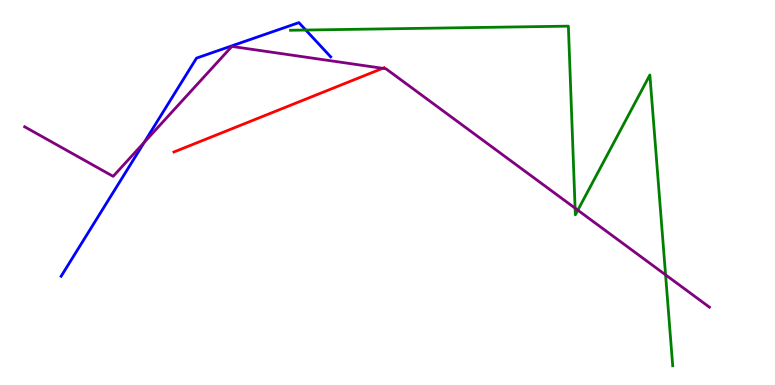[{'lines': ['blue', 'red'], 'intersections': []}, {'lines': ['green', 'red'], 'intersections': []}, {'lines': ['purple', 'red'], 'intersections': [{'x': 4.94, 'y': 8.23}]}, {'lines': ['blue', 'green'], 'intersections': [{'x': 3.95, 'y': 9.22}]}, {'lines': ['blue', 'purple'], 'intersections': [{'x': 1.86, 'y': 6.3}]}, {'lines': ['green', 'purple'], 'intersections': [{'x': 7.42, 'y': 4.59}, {'x': 7.46, 'y': 4.54}, {'x': 8.59, 'y': 2.86}]}]